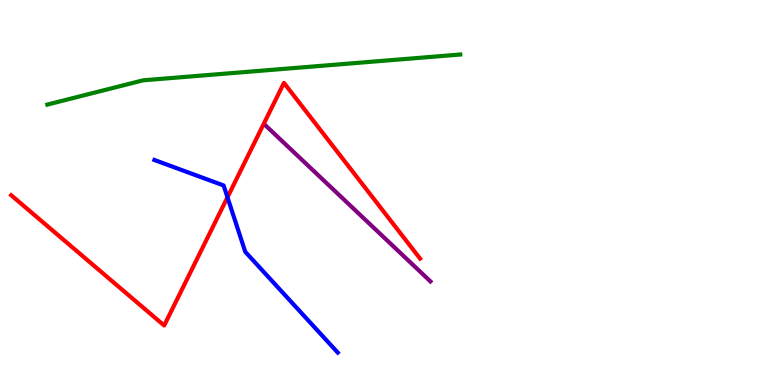[{'lines': ['blue', 'red'], 'intersections': [{'x': 2.94, 'y': 4.88}]}, {'lines': ['green', 'red'], 'intersections': []}, {'lines': ['purple', 'red'], 'intersections': []}, {'lines': ['blue', 'green'], 'intersections': []}, {'lines': ['blue', 'purple'], 'intersections': []}, {'lines': ['green', 'purple'], 'intersections': []}]